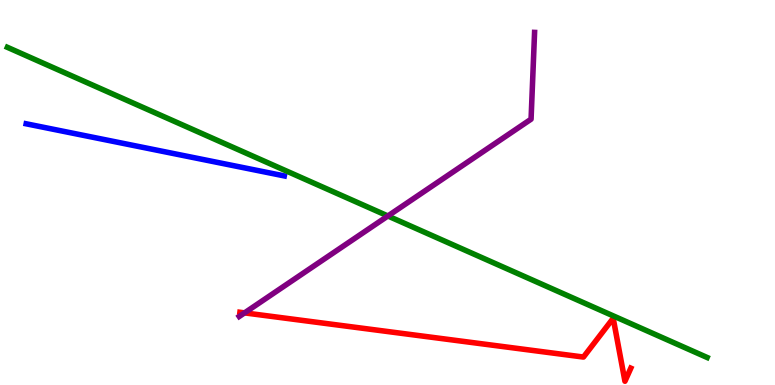[{'lines': ['blue', 'red'], 'intersections': []}, {'lines': ['green', 'red'], 'intersections': []}, {'lines': ['purple', 'red'], 'intersections': [{'x': 3.16, 'y': 1.87}]}, {'lines': ['blue', 'green'], 'intersections': []}, {'lines': ['blue', 'purple'], 'intersections': []}, {'lines': ['green', 'purple'], 'intersections': [{'x': 5.0, 'y': 4.39}]}]